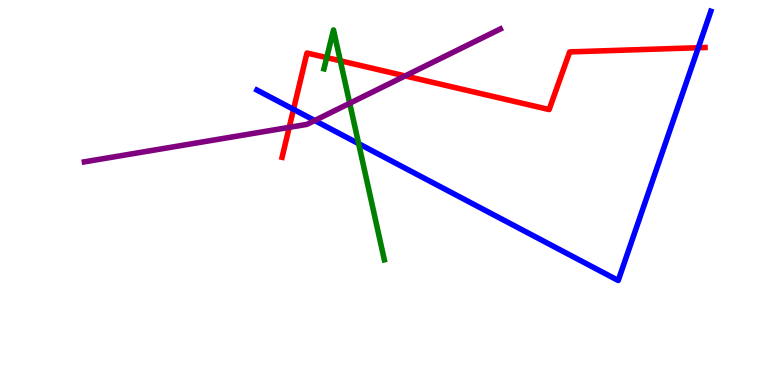[{'lines': ['blue', 'red'], 'intersections': [{'x': 3.79, 'y': 7.16}, {'x': 9.01, 'y': 8.76}]}, {'lines': ['green', 'red'], 'intersections': [{'x': 4.22, 'y': 8.5}, {'x': 4.39, 'y': 8.42}]}, {'lines': ['purple', 'red'], 'intersections': [{'x': 3.73, 'y': 6.69}, {'x': 5.23, 'y': 8.03}]}, {'lines': ['blue', 'green'], 'intersections': [{'x': 4.63, 'y': 6.27}]}, {'lines': ['blue', 'purple'], 'intersections': [{'x': 4.06, 'y': 6.87}]}, {'lines': ['green', 'purple'], 'intersections': [{'x': 4.51, 'y': 7.32}]}]